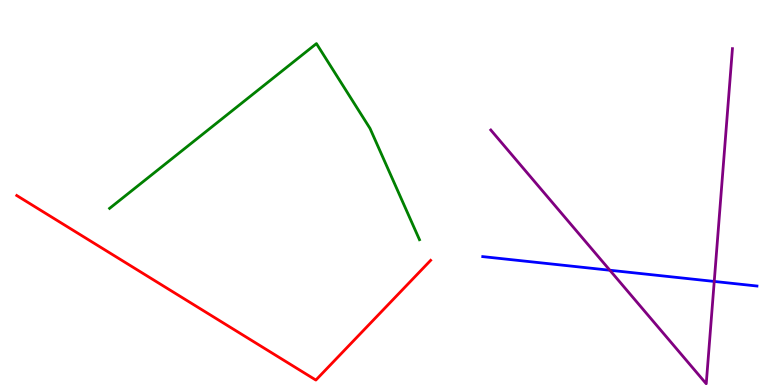[{'lines': ['blue', 'red'], 'intersections': []}, {'lines': ['green', 'red'], 'intersections': []}, {'lines': ['purple', 'red'], 'intersections': []}, {'lines': ['blue', 'green'], 'intersections': []}, {'lines': ['blue', 'purple'], 'intersections': [{'x': 7.87, 'y': 2.98}, {'x': 9.22, 'y': 2.69}]}, {'lines': ['green', 'purple'], 'intersections': []}]